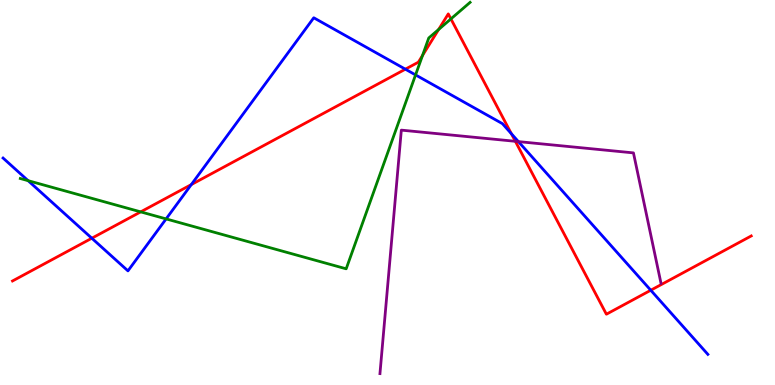[{'lines': ['blue', 'red'], 'intersections': [{'x': 1.18, 'y': 3.81}, {'x': 2.47, 'y': 5.21}, {'x': 5.23, 'y': 8.2}, {'x': 6.6, 'y': 6.53}, {'x': 8.4, 'y': 2.46}]}, {'lines': ['green', 'red'], 'intersections': [{'x': 1.82, 'y': 4.5}, {'x': 5.45, 'y': 8.56}, {'x': 5.66, 'y': 9.23}, {'x': 5.82, 'y': 9.51}]}, {'lines': ['purple', 'red'], 'intersections': [{'x': 6.65, 'y': 6.33}]}, {'lines': ['blue', 'green'], 'intersections': [{'x': 0.363, 'y': 5.31}, {'x': 2.14, 'y': 4.31}, {'x': 5.36, 'y': 8.05}]}, {'lines': ['blue', 'purple'], 'intersections': [{'x': 6.69, 'y': 6.32}]}, {'lines': ['green', 'purple'], 'intersections': []}]